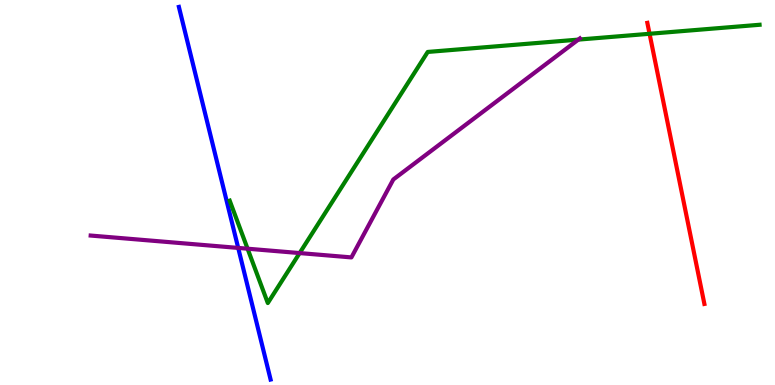[{'lines': ['blue', 'red'], 'intersections': []}, {'lines': ['green', 'red'], 'intersections': [{'x': 8.38, 'y': 9.12}]}, {'lines': ['purple', 'red'], 'intersections': []}, {'lines': ['blue', 'green'], 'intersections': []}, {'lines': ['blue', 'purple'], 'intersections': [{'x': 3.07, 'y': 3.56}]}, {'lines': ['green', 'purple'], 'intersections': [{'x': 3.19, 'y': 3.54}, {'x': 3.87, 'y': 3.43}, {'x': 7.46, 'y': 8.97}]}]